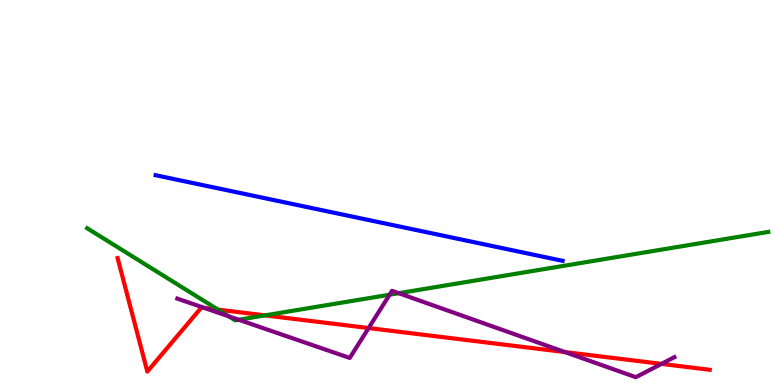[{'lines': ['blue', 'red'], 'intersections': []}, {'lines': ['green', 'red'], 'intersections': [{'x': 2.81, 'y': 1.96}, {'x': 3.42, 'y': 1.81}]}, {'lines': ['purple', 'red'], 'intersections': [{'x': 2.64, 'y': 2.0}, {'x': 4.76, 'y': 1.48}, {'x': 7.29, 'y': 0.856}, {'x': 8.54, 'y': 0.549}]}, {'lines': ['blue', 'green'], 'intersections': []}, {'lines': ['blue', 'purple'], 'intersections': []}, {'lines': ['green', 'purple'], 'intersections': [{'x': 2.95, 'y': 1.78}, {'x': 3.08, 'y': 1.7}, {'x': 5.03, 'y': 2.34}, {'x': 5.15, 'y': 2.38}]}]